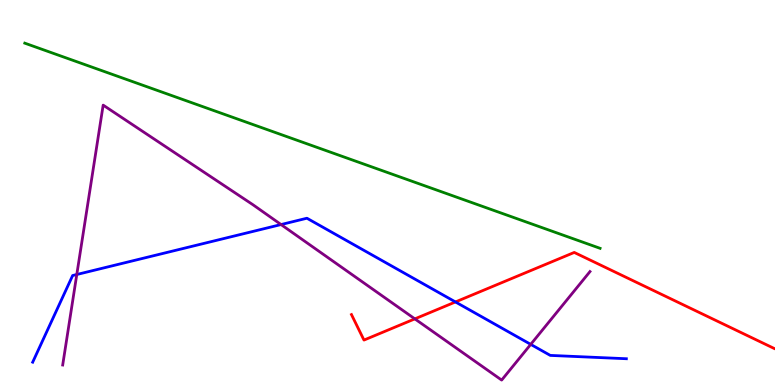[{'lines': ['blue', 'red'], 'intersections': [{'x': 5.88, 'y': 2.16}]}, {'lines': ['green', 'red'], 'intersections': []}, {'lines': ['purple', 'red'], 'intersections': [{'x': 5.35, 'y': 1.72}]}, {'lines': ['blue', 'green'], 'intersections': []}, {'lines': ['blue', 'purple'], 'intersections': [{'x': 0.991, 'y': 2.87}, {'x': 3.63, 'y': 4.17}, {'x': 6.85, 'y': 1.06}]}, {'lines': ['green', 'purple'], 'intersections': []}]